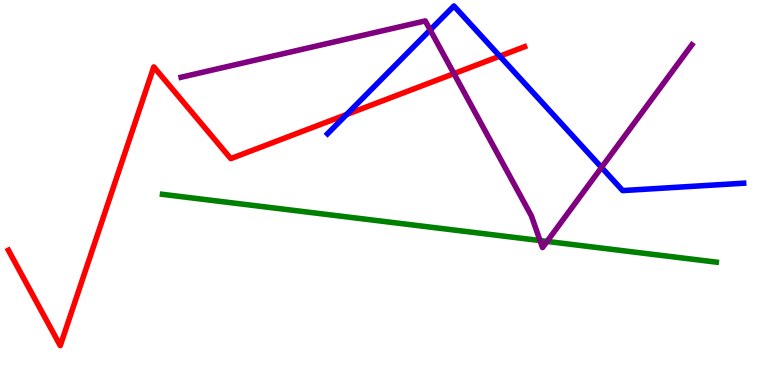[{'lines': ['blue', 'red'], 'intersections': [{'x': 4.47, 'y': 7.03}, {'x': 6.45, 'y': 8.54}]}, {'lines': ['green', 'red'], 'intersections': []}, {'lines': ['purple', 'red'], 'intersections': [{'x': 5.86, 'y': 8.09}]}, {'lines': ['blue', 'green'], 'intersections': []}, {'lines': ['blue', 'purple'], 'intersections': [{'x': 5.55, 'y': 9.22}, {'x': 7.76, 'y': 5.65}]}, {'lines': ['green', 'purple'], 'intersections': [{'x': 6.97, 'y': 3.75}, {'x': 7.06, 'y': 3.73}]}]